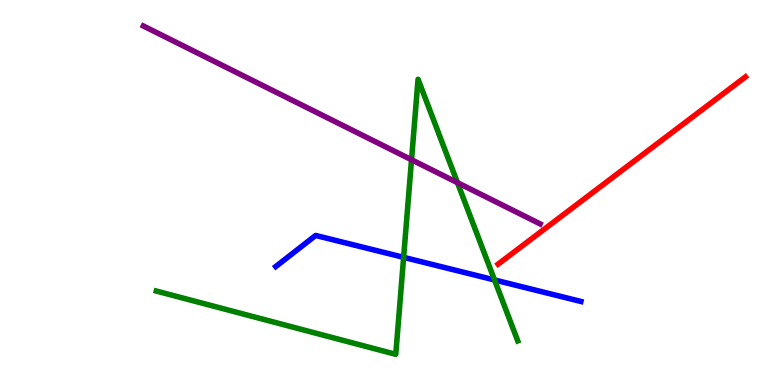[{'lines': ['blue', 'red'], 'intersections': []}, {'lines': ['green', 'red'], 'intersections': []}, {'lines': ['purple', 'red'], 'intersections': []}, {'lines': ['blue', 'green'], 'intersections': [{'x': 5.21, 'y': 3.32}, {'x': 6.38, 'y': 2.73}]}, {'lines': ['blue', 'purple'], 'intersections': []}, {'lines': ['green', 'purple'], 'intersections': [{'x': 5.31, 'y': 5.85}, {'x': 5.9, 'y': 5.26}]}]